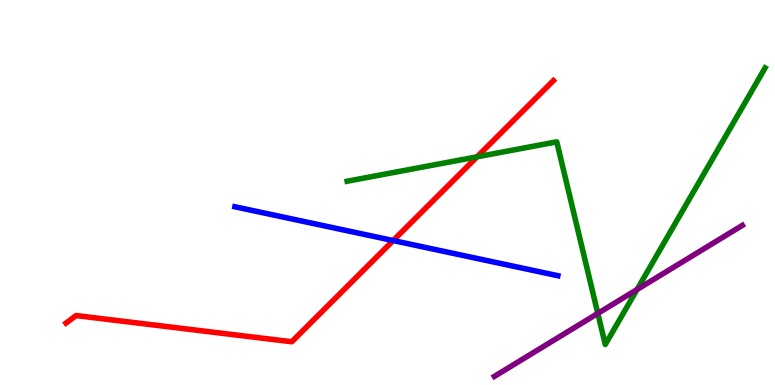[{'lines': ['blue', 'red'], 'intersections': [{'x': 5.07, 'y': 3.75}]}, {'lines': ['green', 'red'], 'intersections': [{'x': 6.16, 'y': 5.93}]}, {'lines': ['purple', 'red'], 'intersections': []}, {'lines': ['blue', 'green'], 'intersections': []}, {'lines': ['blue', 'purple'], 'intersections': []}, {'lines': ['green', 'purple'], 'intersections': [{'x': 7.71, 'y': 1.86}, {'x': 8.22, 'y': 2.48}]}]